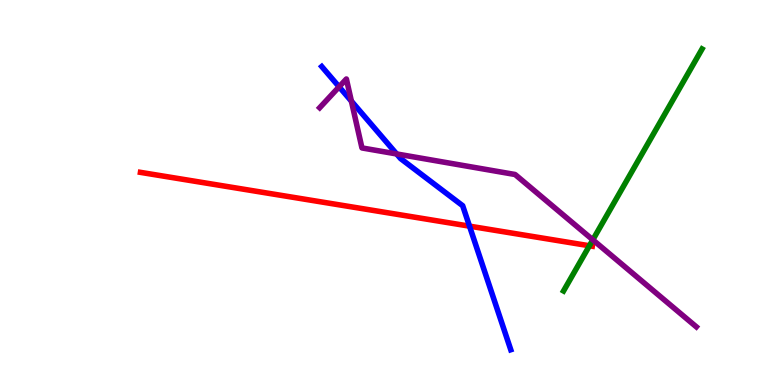[{'lines': ['blue', 'red'], 'intersections': [{'x': 6.06, 'y': 4.13}]}, {'lines': ['green', 'red'], 'intersections': [{'x': 7.61, 'y': 3.62}]}, {'lines': ['purple', 'red'], 'intersections': []}, {'lines': ['blue', 'green'], 'intersections': []}, {'lines': ['blue', 'purple'], 'intersections': [{'x': 4.38, 'y': 7.75}, {'x': 4.53, 'y': 7.37}, {'x': 5.12, 'y': 6.0}]}, {'lines': ['green', 'purple'], 'intersections': [{'x': 7.65, 'y': 3.77}]}]